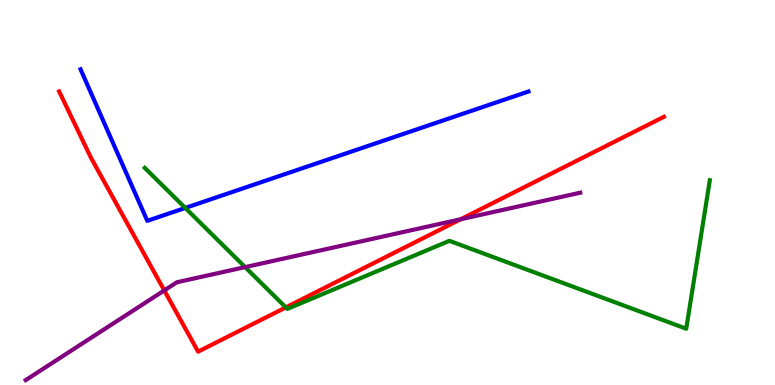[{'lines': ['blue', 'red'], 'intersections': []}, {'lines': ['green', 'red'], 'intersections': [{'x': 3.69, 'y': 2.02}]}, {'lines': ['purple', 'red'], 'intersections': [{'x': 2.12, 'y': 2.46}, {'x': 5.94, 'y': 4.3}]}, {'lines': ['blue', 'green'], 'intersections': [{'x': 2.39, 'y': 4.6}]}, {'lines': ['blue', 'purple'], 'intersections': []}, {'lines': ['green', 'purple'], 'intersections': [{'x': 3.16, 'y': 3.06}]}]